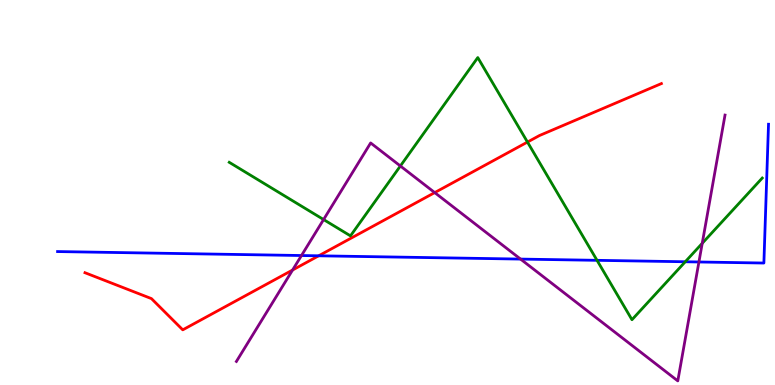[{'lines': ['blue', 'red'], 'intersections': [{'x': 4.11, 'y': 3.36}]}, {'lines': ['green', 'red'], 'intersections': [{'x': 6.81, 'y': 6.31}]}, {'lines': ['purple', 'red'], 'intersections': [{'x': 3.78, 'y': 2.99}, {'x': 5.61, 'y': 5.0}]}, {'lines': ['blue', 'green'], 'intersections': [{'x': 7.7, 'y': 3.24}, {'x': 8.84, 'y': 3.2}]}, {'lines': ['blue', 'purple'], 'intersections': [{'x': 3.89, 'y': 3.36}, {'x': 6.72, 'y': 3.27}, {'x': 9.02, 'y': 3.2}]}, {'lines': ['green', 'purple'], 'intersections': [{'x': 4.18, 'y': 4.3}, {'x': 5.17, 'y': 5.69}, {'x': 9.06, 'y': 3.68}]}]